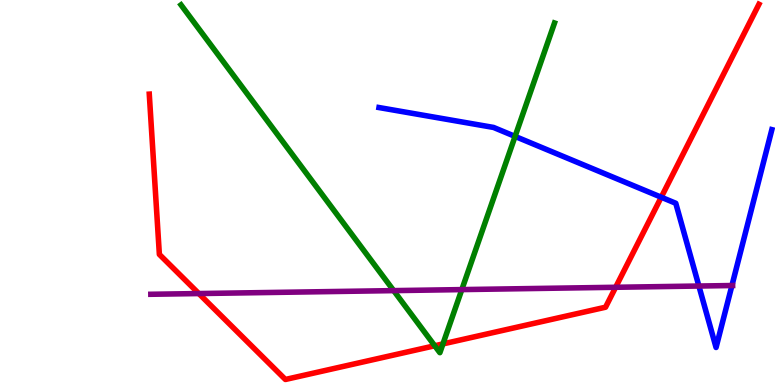[{'lines': ['blue', 'red'], 'intersections': [{'x': 8.53, 'y': 4.88}]}, {'lines': ['green', 'red'], 'intersections': [{'x': 5.61, 'y': 1.02}, {'x': 5.72, 'y': 1.07}]}, {'lines': ['purple', 'red'], 'intersections': [{'x': 2.57, 'y': 2.38}, {'x': 7.94, 'y': 2.54}]}, {'lines': ['blue', 'green'], 'intersections': [{'x': 6.65, 'y': 6.46}]}, {'lines': ['blue', 'purple'], 'intersections': [{'x': 9.02, 'y': 2.57}, {'x': 9.44, 'y': 2.58}]}, {'lines': ['green', 'purple'], 'intersections': [{'x': 5.08, 'y': 2.45}, {'x': 5.96, 'y': 2.48}]}]